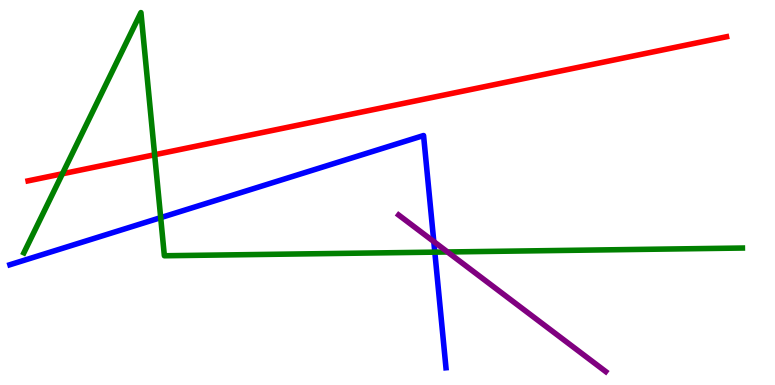[{'lines': ['blue', 'red'], 'intersections': []}, {'lines': ['green', 'red'], 'intersections': [{'x': 0.805, 'y': 5.49}, {'x': 2.0, 'y': 5.98}]}, {'lines': ['purple', 'red'], 'intersections': []}, {'lines': ['blue', 'green'], 'intersections': [{'x': 2.07, 'y': 4.35}, {'x': 5.61, 'y': 3.45}]}, {'lines': ['blue', 'purple'], 'intersections': [{'x': 5.6, 'y': 3.73}]}, {'lines': ['green', 'purple'], 'intersections': [{'x': 5.77, 'y': 3.46}]}]